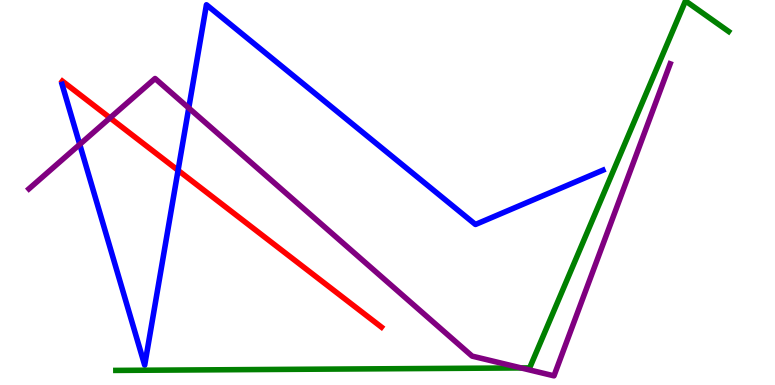[{'lines': ['blue', 'red'], 'intersections': [{'x': 2.3, 'y': 5.58}]}, {'lines': ['green', 'red'], 'intersections': []}, {'lines': ['purple', 'red'], 'intersections': [{'x': 1.42, 'y': 6.94}]}, {'lines': ['blue', 'green'], 'intersections': []}, {'lines': ['blue', 'purple'], 'intersections': [{'x': 1.03, 'y': 6.25}, {'x': 2.44, 'y': 7.19}]}, {'lines': ['green', 'purple'], 'intersections': [{'x': 6.73, 'y': 0.443}]}]